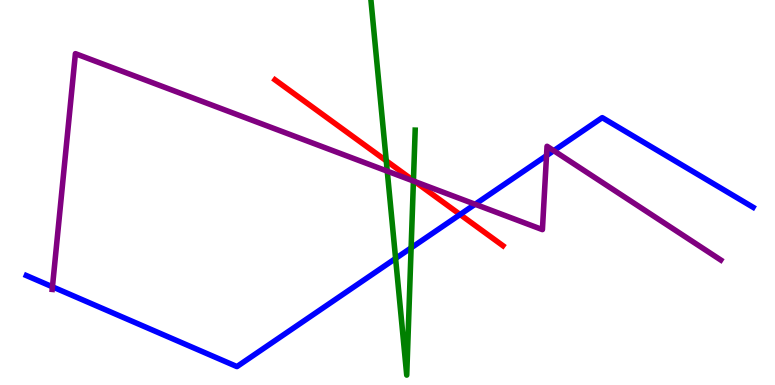[{'lines': ['blue', 'red'], 'intersections': [{'x': 5.94, 'y': 4.43}]}, {'lines': ['green', 'red'], 'intersections': [{'x': 4.98, 'y': 5.82}, {'x': 5.33, 'y': 5.31}]}, {'lines': ['purple', 'red'], 'intersections': [{'x': 5.35, 'y': 5.29}]}, {'lines': ['blue', 'green'], 'intersections': [{'x': 5.1, 'y': 3.29}, {'x': 5.3, 'y': 3.56}]}, {'lines': ['blue', 'purple'], 'intersections': [{'x': 0.677, 'y': 2.55}, {'x': 6.13, 'y': 4.69}, {'x': 7.05, 'y': 5.96}, {'x': 7.15, 'y': 6.09}]}, {'lines': ['green', 'purple'], 'intersections': [{'x': 5.0, 'y': 5.55}, {'x': 5.33, 'y': 5.3}]}]